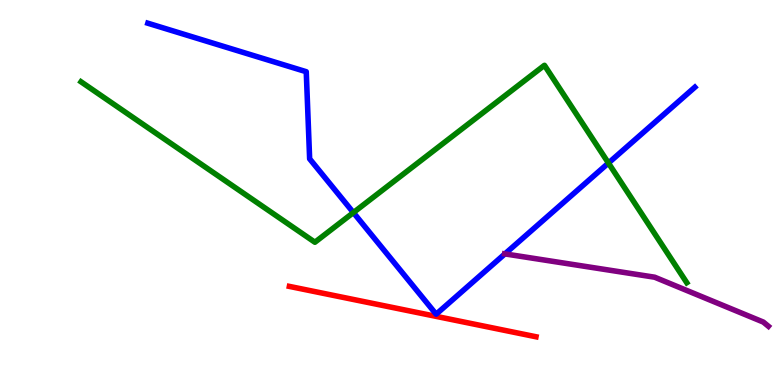[{'lines': ['blue', 'red'], 'intersections': []}, {'lines': ['green', 'red'], 'intersections': []}, {'lines': ['purple', 'red'], 'intersections': []}, {'lines': ['blue', 'green'], 'intersections': [{'x': 4.56, 'y': 4.48}, {'x': 7.85, 'y': 5.77}]}, {'lines': ['blue', 'purple'], 'intersections': [{'x': 6.51, 'y': 3.41}]}, {'lines': ['green', 'purple'], 'intersections': []}]